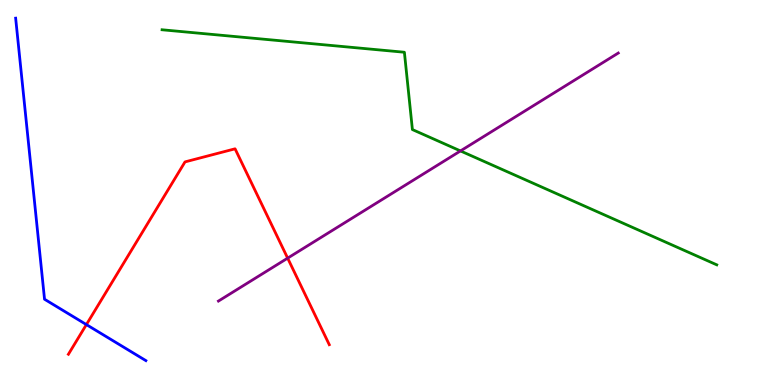[{'lines': ['blue', 'red'], 'intersections': [{'x': 1.11, 'y': 1.57}]}, {'lines': ['green', 'red'], 'intersections': []}, {'lines': ['purple', 'red'], 'intersections': [{'x': 3.71, 'y': 3.3}]}, {'lines': ['blue', 'green'], 'intersections': []}, {'lines': ['blue', 'purple'], 'intersections': []}, {'lines': ['green', 'purple'], 'intersections': [{'x': 5.94, 'y': 6.08}]}]